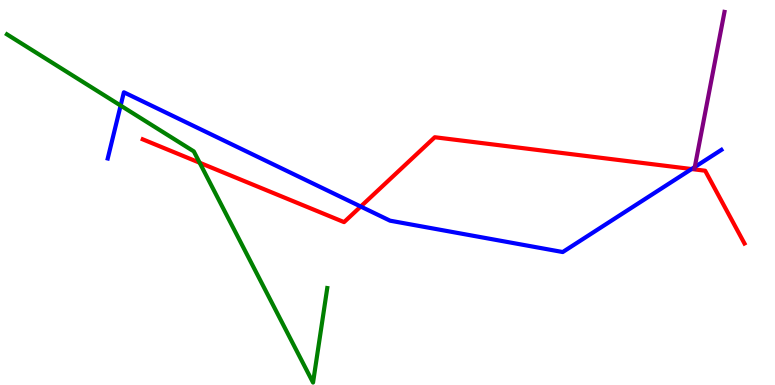[{'lines': ['blue', 'red'], 'intersections': [{'x': 4.65, 'y': 4.64}, {'x': 8.92, 'y': 5.61}]}, {'lines': ['green', 'red'], 'intersections': [{'x': 2.58, 'y': 5.77}]}, {'lines': ['purple', 'red'], 'intersections': []}, {'lines': ['blue', 'green'], 'intersections': [{'x': 1.56, 'y': 7.26}]}, {'lines': ['blue', 'purple'], 'intersections': [{'x': 8.97, 'y': 5.66}]}, {'lines': ['green', 'purple'], 'intersections': []}]